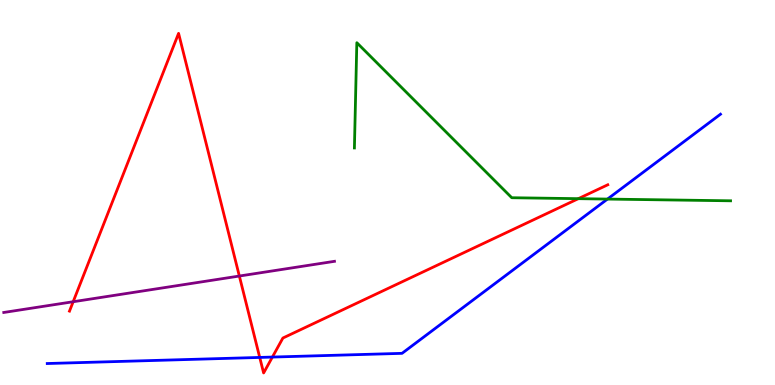[{'lines': ['blue', 'red'], 'intersections': [{'x': 3.35, 'y': 0.716}, {'x': 3.51, 'y': 0.726}]}, {'lines': ['green', 'red'], 'intersections': [{'x': 7.46, 'y': 4.84}]}, {'lines': ['purple', 'red'], 'intersections': [{'x': 0.944, 'y': 2.16}, {'x': 3.09, 'y': 2.83}]}, {'lines': ['blue', 'green'], 'intersections': [{'x': 7.84, 'y': 4.83}]}, {'lines': ['blue', 'purple'], 'intersections': []}, {'lines': ['green', 'purple'], 'intersections': []}]